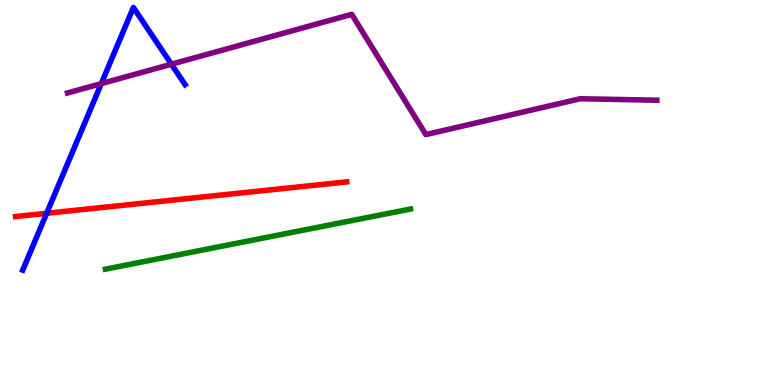[{'lines': ['blue', 'red'], 'intersections': [{'x': 0.602, 'y': 4.46}]}, {'lines': ['green', 'red'], 'intersections': []}, {'lines': ['purple', 'red'], 'intersections': []}, {'lines': ['blue', 'green'], 'intersections': []}, {'lines': ['blue', 'purple'], 'intersections': [{'x': 1.31, 'y': 7.83}, {'x': 2.21, 'y': 8.33}]}, {'lines': ['green', 'purple'], 'intersections': []}]